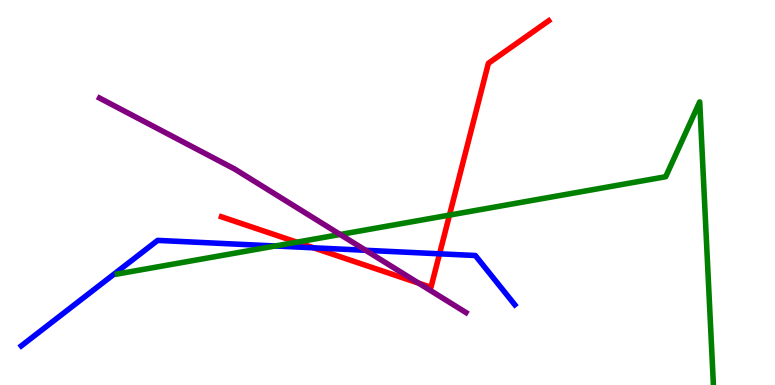[{'lines': ['blue', 'red'], 'intersections': [{'x': 4.05, 'y': 3.56}, {'x': 5.67, 'y': 3.41}]}, {'lines': ['green', 'red'], 'intersections': [{'x': 3.83, 'y': 3.71}, {'x': 5.8, 'y': 4.41}]}, {'lines': ['purple', 'red'], 'intersections': [{'x': 5.4, 'y': 2.65}]}, {'lines': ['blue', 'green'], 'intersections': [{'x': 3.55, 'y': 3.61}]}, {'lines': ['blue', 'purple'], 'intersections': [{'x': 4.72, 'y': 3.5}]}, {'lines': ['green', 'purple'], 'intersections': [{'x': 4.39, 'y': 3.91}]}]